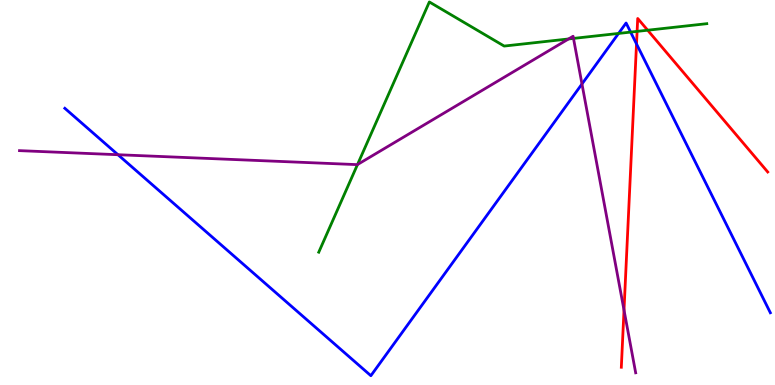[{'lines': ['blue', 'red'], 'intersections': [{'x': 8.21, 'y': 8.86}]}, {'lines': ['green', 'red'], 'intersections': [{'x': 8.22, 'y': 9.18}, {'x': 8.36, 'y': 9.22}]}, {'lines': ['purple', 'red'], 'intersections': [{'x': 8.05, 'y': 1.95}]}, {'lines': ['blue', 'green'], 'intersections': [{'x': 7.98, 'y': 9.13}, {'x': 8.14, 'y': 9.17}]}, {'lines': ['blue', 'purple'], 'intersections': [{'x': 1.52, 'y': 5.98}, {'x': 7.51, 'y': 7.82}]}, {'lines': ['green', 'purple'], 'intersections': [{'x': 4.61, 'y': 5.73}, {'x': 7.34, 'y': 8.99}, {'x': 7.4, 'y': 9.0}]}]